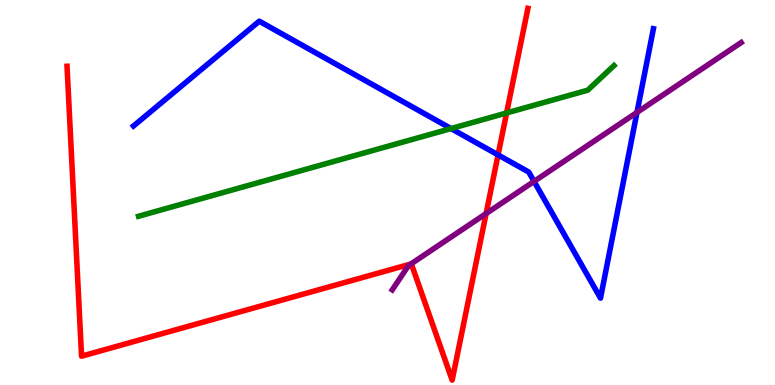[{'lines': ['blue', 'red'], 'intersections': [{'x': 6.43, 'y': 5.98}]}, {'lines': ['green', 'red'], 'intersections': [{'x': 6.54, 'y': 7.07}]}, {'lines': ['purple', 'red'], 'intersections': [{'x': 5.3, 'y': 3.14}, {'x': 6.27, 'y': 4.45}]}, {'lines': ['blue', 'green'], 'intersections': [{'x': 5.82, 'y': 6.66}]}, {'lines': ['blue', 'purple'], 'intersections': [{'x': 6.89, 'y': 5.29}, {'x': 8.22, 'y': 7.08}]}, {'lines': ['green', 'purple'], 'intersections': []}]